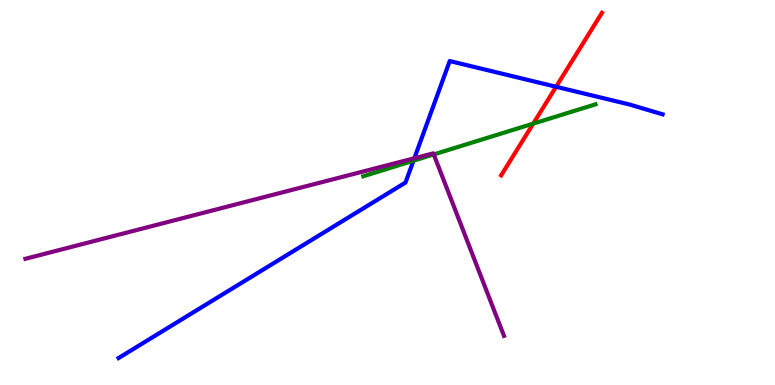[{'lines': ['blue', 'red'], 'intersections': [{'x': 7.18, 'y': 7.75}]}, {'lines': ['green', 'red'], 'intersections': [{'x': 6.88, 'y': 6.79}]}, {'lines': ['purple', 'red'], 'intersections': []}, {'lines': ['blue', 'green'], 'intersections': [{'x': 5.33, 'y': 5.83}]}, {'lines': ['blue', 'purple'], 'intersections': [{'x': 5.35, 'y': 5.89}]}, {'lines': ['green', 'purple'], 'intersections': [{'x': 5.6, 'y': 5.99}]}]